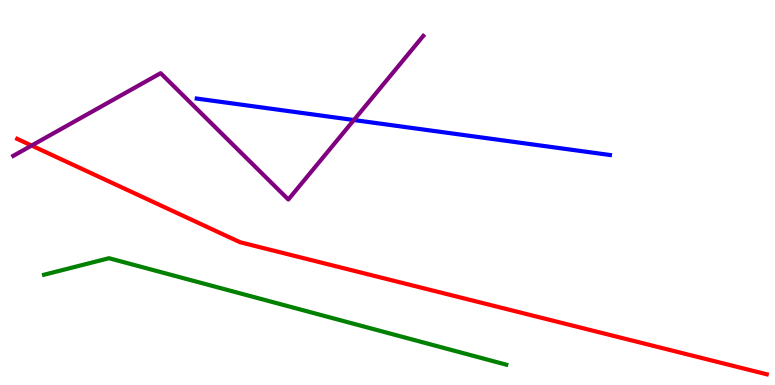[{'lines': ['blue', 'red'], 'intersections': []}, {'lines': ['green', 'red'], 'intersections': []}, {'lines': ['purple', 'red'], 'intersections': [{'x': 0.408, 'y': 6.22}]}, {'lines': ['blue', 'green'], 'intersections': []}, {'lines': ['blue', 'purple'], 'intersections': [{'x': 4.57, 'y': 6.88}]}, {'lines': ['green', 'purple'], 'intersections': []}]